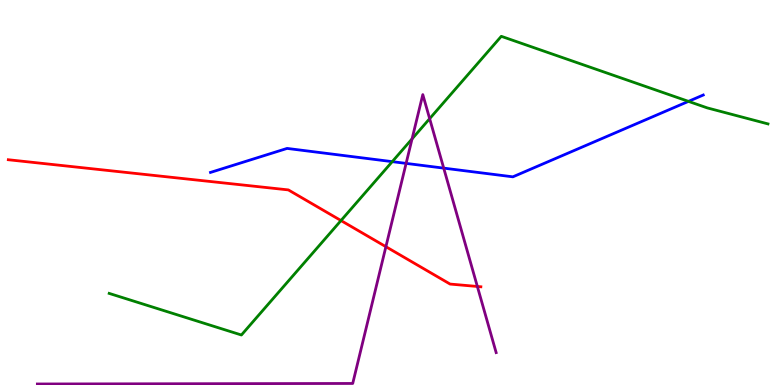[{'lines': ['blue', 'red'], 'intersections': []}, {'lines': ['green', 'red'], 'intersections': [{'x': 4.4, 'y': 4.27}]}, {'lines': ['purple', 'red'], 'intersections': [{'x': 4.98, 'y': 3.59}, {'x': 6.16, 'y': 2.56}]}, {'lines': ['blue', 'green'], 'intersections': [{'x': 5.06, 'y': 5.8}, {'x': 8.88, 'y': 7.37}]}, {'lines': ['blue', 'purple'], 'intersections': [{'x': 5.24, 'y': 5.76}, {'x': 5.73, 'y': 5.63}]}, {'lines': ['green', 'purple'], 'intersections': [{'x': 5.32, 'y': 6.39}, {'x': 5.54, 'y': 6.92}]}]